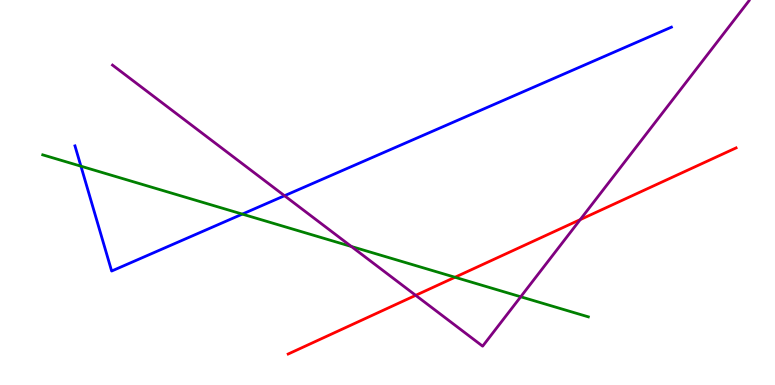[{'lines': ['blue', 'red'], 'intersections': []}, {'lines': ['green', 'red'], 'intersections': [{'x': 5.87, 'y': 2.8}]}, {'lines': ['purple', 'red'], 'intersections': [{'x': 5.36, 'y': 2.33}, {'x': 7.49, 'y': 4.3}]}, {'lines': ['blue', 'green'], 'intersections': [{'x': 1.04, 'y': 5.68}, {'x': 3.13, 'y': 4.44}]}, {'lines': ['blue', 'purple'], 'intersections': [{'x': 3.67, 'y': 4.92}]}, {'lines': ['green', 'purple'], 'intersections': [{'x': 4.53, 'y': 3.6}, {'x': 6.72, 'y': 2.29}]}]